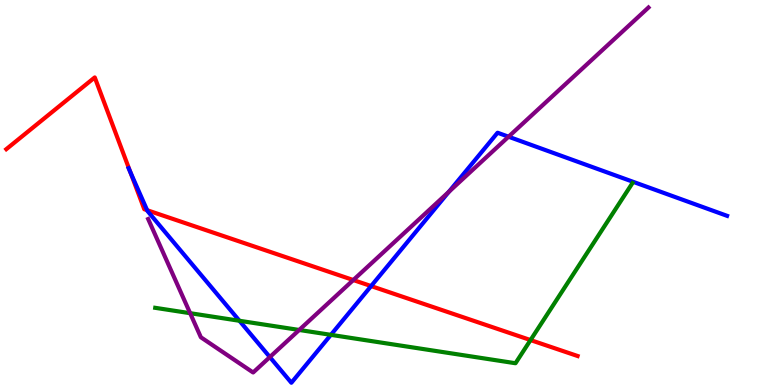[{'lines': ['blue', 'red'], 'intersections': [{'x': 1.68, 'y': 5.53}, {'x': 1.9, 'y': 4.54}, {'x': 4.79, 'y': 2.57}]}, {'lines': ['green', 'red'], 'intersections': [{'x': 6.85, 'y': 1.17}]}, {'lines': ['purple', 'red'], 'intersections': [{'x': 4.56, 'y': 2.73}]}, {'lines': ['blue', 'green'], 'intersections': [{'x': 3.09, 'y': 1.67}, {'x': 4.27, 'y': 1.3}]}, {'lines': ['blue', 'purple'], 'intersections': [{'x': 3.48, 'y': 0.726}, {'x': 5.79, 'y': 5.02}, {'x': 6.56, 'y': 6.45}]}, {'lines': ['green', 'purple'], 'intersections': [{'x': 2.45, 'y': 1.87}, {'x': 3.86, 'y': 1.43}]}]